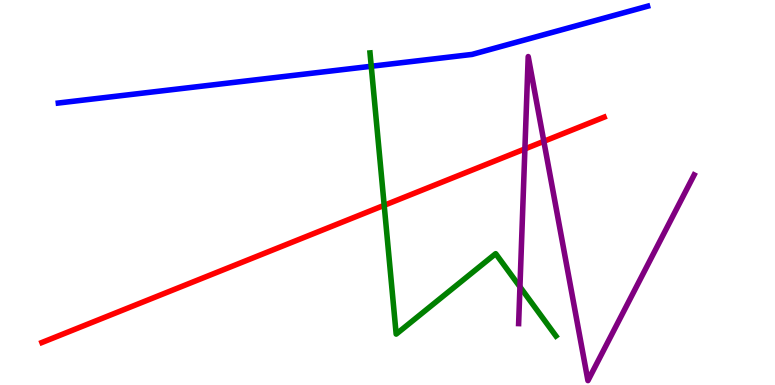[{'lines': ['blue', 'red'], 'intersections': []}, {'lines': ['green', 'red'], 'intersections': [{'x': 4.96, 'y': 4.67}]}, {'lines': ['purple', 'red'], 'intersections': [{'x': 6.77, 'y': 6.13}, {'x': 7.02, 'y': 6.33}]}, {'lines': ['blue', 'green'], 'intersections': [{'x': 4.79, 'y': 8.28}]}, {'lines': ['blue', 'purple'], 'intersections': []}, {'lines': ['green', 'purple'], 'intersections': [{'x': 6.71, 'y': 2.55}]}]